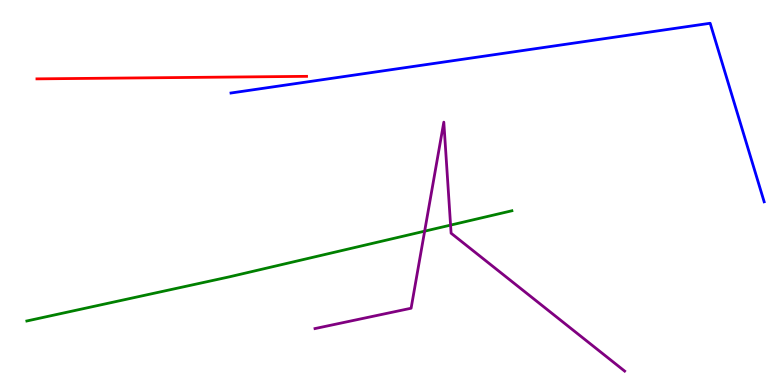[{'lines': ['blue', 'red'], 'intersections': []}, {'lines': ['green', 'red'], 'intersections': []}, {'lines': ['purple', 'red'], 'intersections': []}, {'lines': ['blue', 'green'], 'intersections': []}, {'lines': ['blue', 'purple'], 'intersections': []}, {'lines': ['green', 'purple'], 'intersections': [{'x': 5.48, 'y': 4.0}, {'x': 5.81, 'y': 4.15}]}]